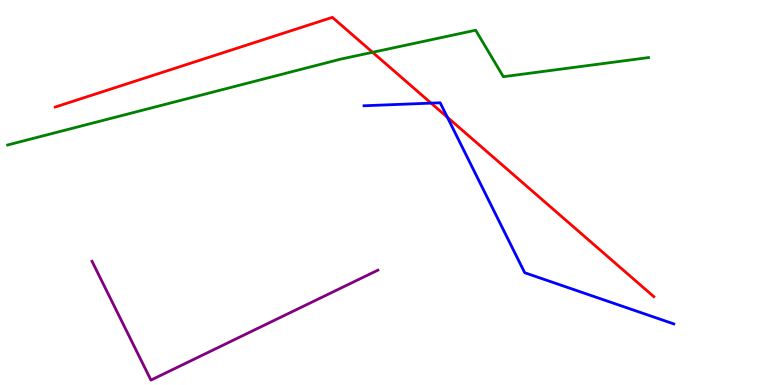[{'lines': ['blue', 'red'], 'intersections': [{'x': 5.56, 'y': 7.32}, {'x': 5.77, 'y': 6.95}]}, {'lines': ['green', 'red'], 'intersections': [{'x': 4.81, 'y': 8.64}]}, {'lines': ['purple', 'red'], 'intersections': []}, {'lines': ['blue', 'green'], 'intersections': []}, {'lines': ['blue', 'purple'], 'intersections': []}, {'lines': ['green', 'purple'], 'intersections': []}]